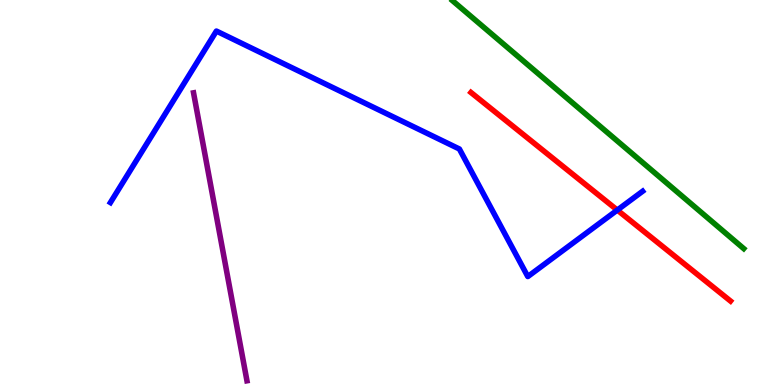[{'lines': ['blue', 'red'], 'intersections': [{'x': 7.97, 'y': 4.54}]}, {'lines': ['green', 'red'], 'intersections': []}, {'lines': ['purple', 'red'], 'intersections': []}, {'lines': ['blue', 'green'], 'intersections': []}, {'lines': ['blue', 'purple'], 'intersections': []}, {'lines': ['green', 'purple'], 'intersections': []}]